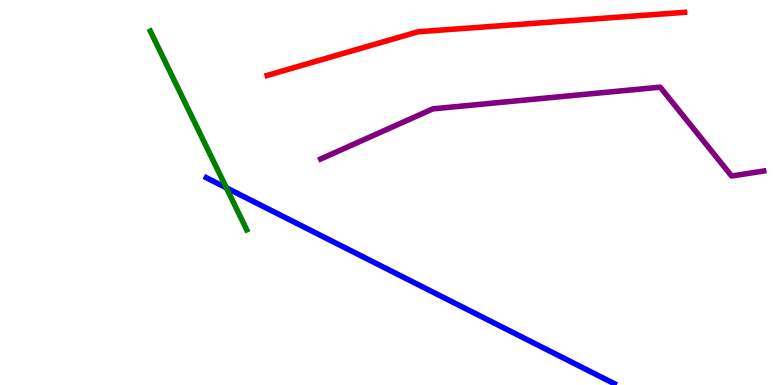[{'lines': ['blue', 'red'], 'intersections': []}, {'lines': ['green', 'red'], 'intersections': []}, {'lines': ['purple', 'red'], 'intersections': []}, {'lines': ['blue', 'green'], 'intersections': [{'x': 2.92, 'y': 5.12}]}, {'lines': ['blue', 'purple'], 'intersections': []}, {'lines': ['green', 'purple'], 'intersections': []}]